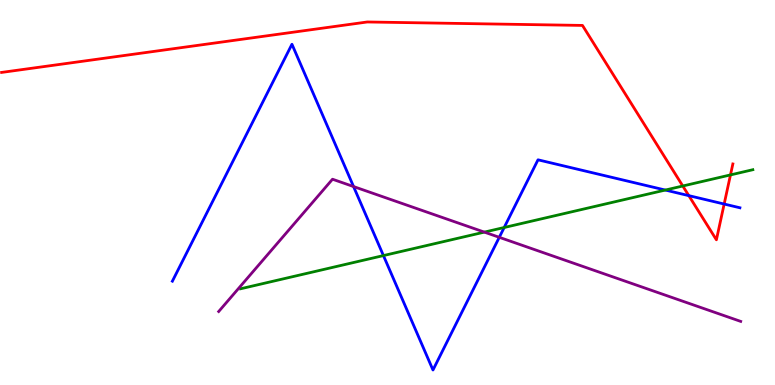[{'lines': ['blue', 'red'], 'intersections': [{'x': 8.89, 'y': 4.92}, {'x': 9.34, 'y': 4.7}]}, {'lines': ['green', 'red'], 'intersections': [{'x': 8.81, 'y': 5.17}, {'x': 9.43, 'y': 5.46}]}, {'lines': ['purple', 'red'], 'intersections': []}, {'lines': ['blue', 'green'], 'intersections': [{'x': 4.95, 'y': 3.36}, {'x': 6.51, 'y': 4.09}, {'x': 8.58, 'y': 5.06}]}, {'lines': ['blue', 'purple'], 'intersections': [{'x': 4.56, 'y': 5.15}, {'x': 6.44, 'y': 3.84}]}, {'lines': ['green', 'purple'], 'intersections': [{'x': 6.25, 'y': 3.97}]}]